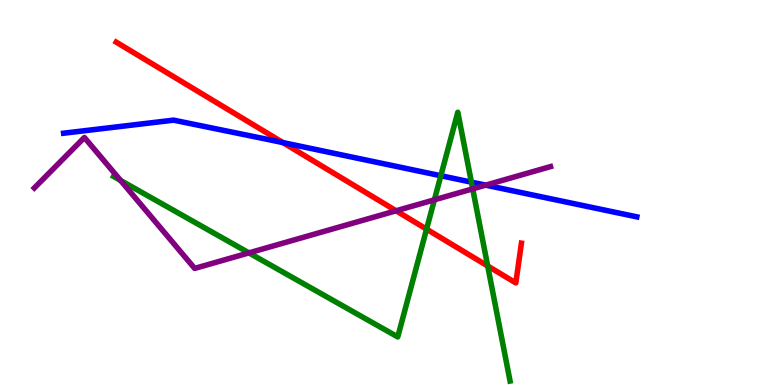[{'lines': ['blue', 'red'], 'intersections': [{'x': 3.65, 'y': 6.3}]}, {'lines': ['green', 'red'], 'intersections': [{'x': 5.5, 'y': 4.05}, {'x': 6.29, 'y': 3.09}]}, {'lines': ['purple', 'red'], 'intersections': [{'x': 5.11, 'y': 4.53}]}, {'lines': ['blue', 'green'], 'intersections': [{'x': 5.69, 'y': 5.44}, {'x': 6.08, 'y': 5.27}]}, {'lines': ['blue', 'purple'], 'intersections': [{'x': 6.27, 'y': 5.19}]}, {'lines': ['green', 'purple'], 'intersections': [{'x': 1.56, 'y': 5.31}, {'x': 3.21, 'y': 3.43}, {'x': 5.61, 'y': 4.81}, {'x': 6.1, 'y': 5.09}]}]